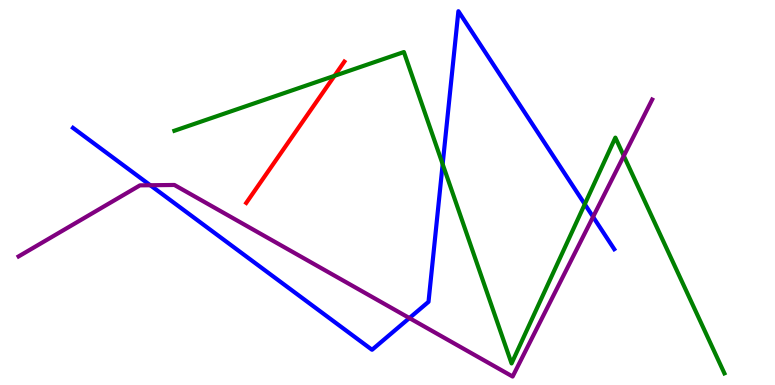[{'lines': ['blue', 'red'], 'intersections': []}, {'lines': ['green', 'red'], 'intersections': [{'x': 4.32, 'y': 8.03}]}, {'lines': ['purple', 'red'], 'intersections': []}, {'lines': ['blue', 'green'], 'intersections': [{'x': 5.71, 'y': 5.74}, {'x': 7.55, 'y': 4.7}]}, {'lines': ['blue', 'purple'], 'intersections': [{'x': 1.94, 'y': 5.19}, {'x': 5.28, 'y': 1.74}, {'x': 7.65, 'y': 4.37}]}, {'lines': ['green', 'purple'], 'intersections': [{'x': 8.05, 'y': 5.95}]}]